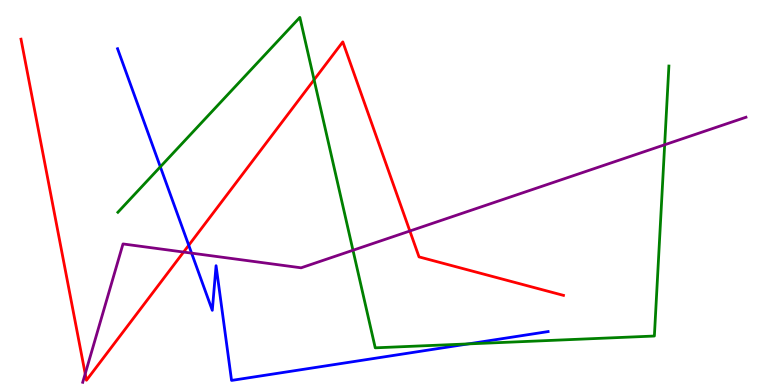[{'lines': ['blue', 'red'], 'intersections': [{'x': 2.44, 'y': 3.63}]}, {'lines': ['green', 'red'], 'intersections': [{'x': 4.05, 'y': 7.93}]}, {'lines': ['purple', 'red'], 'intersections': [{'x': 1.1, 'y': 0.292}, {'x': 2.37, 'y': 3.45}, {'x': 5.29, 'y': 4.0}]}, {'lines': ['blue', 'green'], 'intersections': [{'x': 2.07, 'y': 5.67}, {'x': 6.04, 'y': 1.07}]}, {'lines': ['blue', 'purple'], 'intersections': [{'x': 2.47, 'y': 3.43}]}, {'lines': ['green', 'purple'], 'intersections': [{'x': 4.55, 'y': 3.5}, {'x': 8.58, 'y': 6.24}]}]